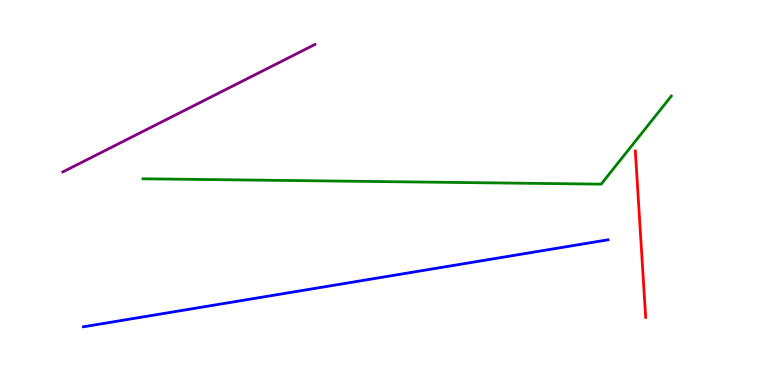[{'lines': ['blue', 'red'], 'intersections': []}, {'lines': ['green', 'red'], 'intersections': []}, {'lines': ['purple', 'red'], 'intersections': []}, {'lines': ['blue', 'green'], 'intersections': []}, {'lines': ['blue', 'purple'], 'intersections': []}, {'lines': ['green', 'purple'], 'intersections': []}]